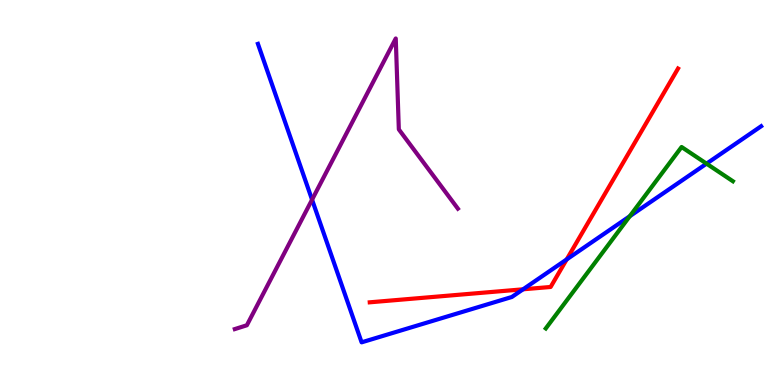[{'lines': ['blue', 'red'], 'intersections': [{'x': 6.75, 'y': 2.49}, {'x': 7.31, 'y': 3.26}]}, {'lines': ['green', 'red'], 'intersections': []}, {'lines': ['purple', 'red'], 'intersections': []}, {'lines': ['blue', 'green'], 'intersections': [{'x': 8.13, 'y': 4.38}, {'x': 9.12, 'y': 5.75}]}, {'lines': ['blue', 'purple'], 'intersections': [{'x': 4.03, 'y': 4.81}]}, {'lines': ['green', 'purple'], 'intersections': []}]